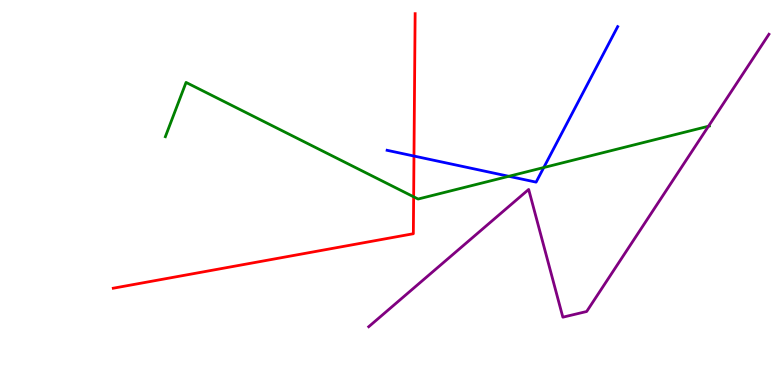[{'lines': ['blue', 'red'], 'intersections': [{'x': 5.34, 'y': 5.95}]}, {'lines': ['green', 'red'], 'intersections': [{'x': 5.34, 'y': 4.89}]}, {'lines': ['purple', 'red'], 'intersections': []}, {'lines': ['blue', 'green'], 'intersections': [{'x': 6.57, 'y': 5.42}, {'x': 7.02, 'y': 5.65}]}, {'lines': ['blue', 'purple'], 'intersections': []}, {'lines': ['green', 'purple'], 'intersections': [{'x': 9.14, 'y': 6.72}]}]